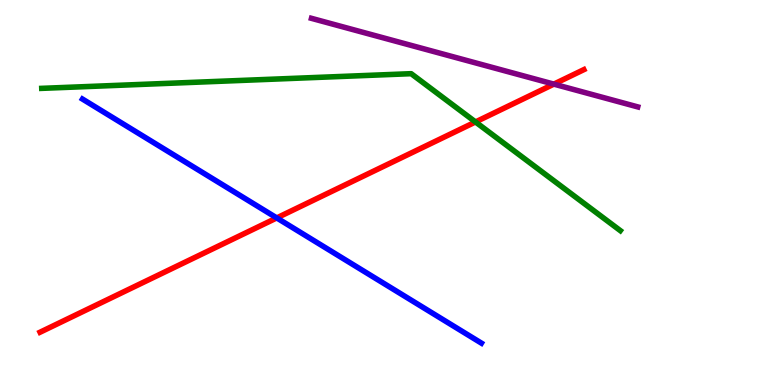[{'lines': ['blue', 'red'], 'intersections': [{'x': 3.57, 'y': 4.34}]}, {'lines': ['green', 'red'], 'intersections': [{'x': 6.14, 'y': 6.83}]}, {'lines': ['purple', 'red'], 'intersections': [{'x': 7.15, 'y': 7.81}]}, {'lines': ['blue', 'green'], 'intersections': []}, {'lines': ['blue', 'purple'], 'intersections': []}, {'lines': ['green', 'purple'], 'intersections': []}]